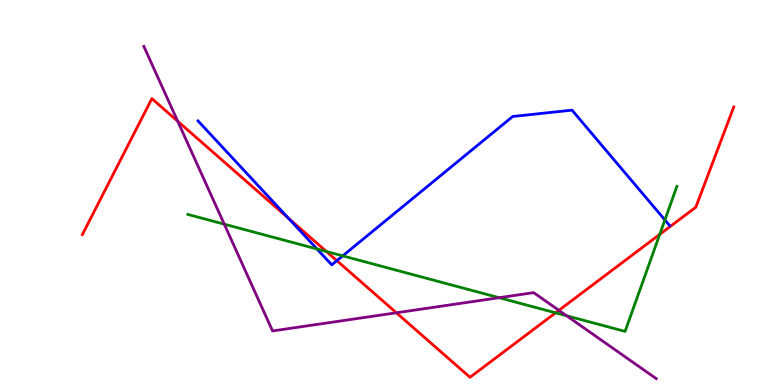[{'lines': ['blue', 'red'], 'intersections': [{'x': 3.72, 'y': 4.33}, {'x': 4.35, 'y': 3.23}]}, {'lines': ['green', 'red'], 'intersections': [{'x': 4.21, 'y': 3.47}, {'x': 7.17, 'y': 1.88}, {'x': 8.51, 'y': 3.91}]}, {'lines': ['purple', 'red'], 'intersections': [{'x': 2.29, 'y': 6.85}, {'x': 5.11, 'y': 1.88}, {'x': 7.21, 'y': 1.94}]}, {'lines': ['blue', 'green'], 'intersections': [{'x': 4.09, 'y': 3.53}, {'x': 4.42, 'y': 3.35}, {'x': 8.58, 'y': 4.29}]}, {'lines': ['blue', 'purple'], 'intersections': []}, {'lines': ['green', 'purple'], 'intersections': [{'x': 2.89, 'y': 4.18}, {'x': 6.44, 'y': 2.27}, {'x': 7.31, 'y': 1.8}]}]